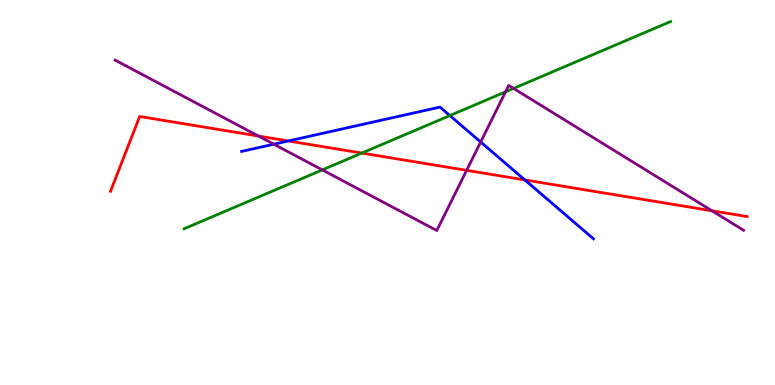[{'lines': ['blue', 'red'], 'intersections': [{'x': 3.72, 'y': 6.34}, {'x': 6.77, 'y': 5.33}]}, {'lines': ['green', 'red'], 'intersections': [{'x': 4.67, 'y': 6.02}]}, {'lines': ['purple', 'red'], 'intersections': [{'x': 3.33, 'y': 6.47}, {'x': 6.02, 'y': 5.58}, {'x': 9.19, 'y': 4.53}]}, {'lines': ['blue', 'green'], 'intersections': [{'x': 5.8, 'y': 7.0}]}, {'lines': ['blue', 'purple'], 'intersections': [{'x': 3.53, 'y': 6.25}, {'x': 6.2, 'y': 6.31}]}, {'lines': ['green', 'purple'], 'intersections': [{'x': 4.16, 'y': 5.59}, {'x': 6.52, 'y': 7.61}, {'x': 6.63, 'y': 7.7}]}]